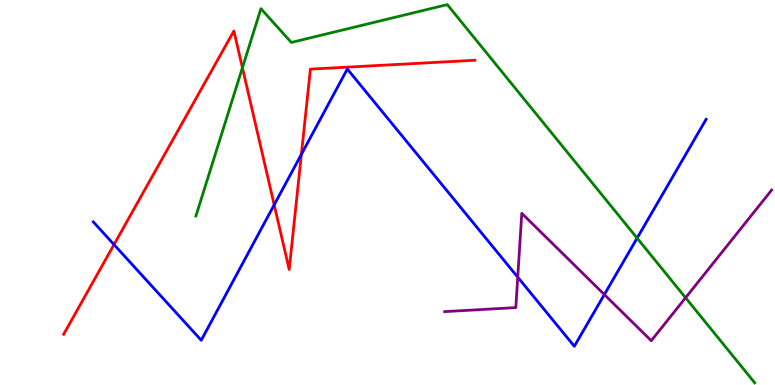[{'lines': ['blue', 'red'], 'intersections': [{'x': 1.47, 'y': 3.65}, {'x': 3.54, 'y': 4.68}, {'x': 3.89, 'y': 5.99}]}, {'lines': ['green', 'red'], 'intersections': [{'x': 3.13, 'y': 8.24}]}, {'lines': ['purple', 'red'], 'intersections': []}, {'lines': ['blue', 'green'], 'intersections': [{'x': 8.22, 'y': 3.81}]}, {'lines': ['blue', 'purple'], 'intersections': [{'x': 6.68, 'y': 2.8}, {'x': 7.8, 'y': 2.35}]}, {'lines': ['green', 'purple'], 'intersections': [{'x': 8.85, 'y': 2.27}]}]